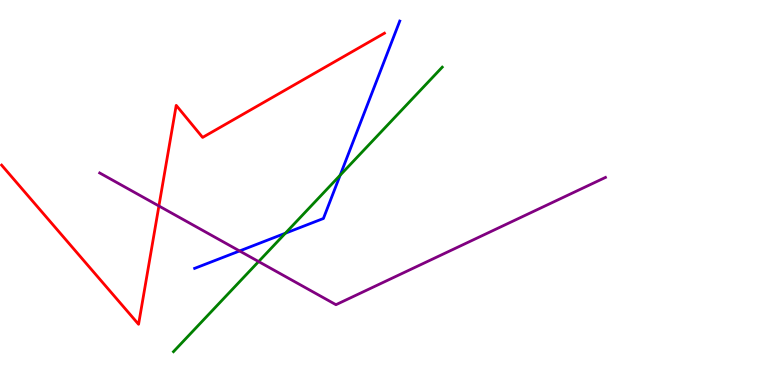[{'lines': ['blue', 'red'], 'intersections': []}, {'lines': ['green', 'red'], 'intersections': []}, {'lines': ['purple', 'red'], 'intersections': [{'x': 2.05, 'y': 4.65}]}, {'lines': ['blue', 'green'], 'intersections': [{'x': 3.68, 'y': 3.94}, {'x': 4.39, 'y': 5.45}]}, {'lines': ['blue', 'purple'], 'intersections': [{'x': 3.09, 'y': 3.48}]}, {'lines': ['green', 'purple'], 'intersections': [{'x': 3.34, 'y': 3.21}]}]